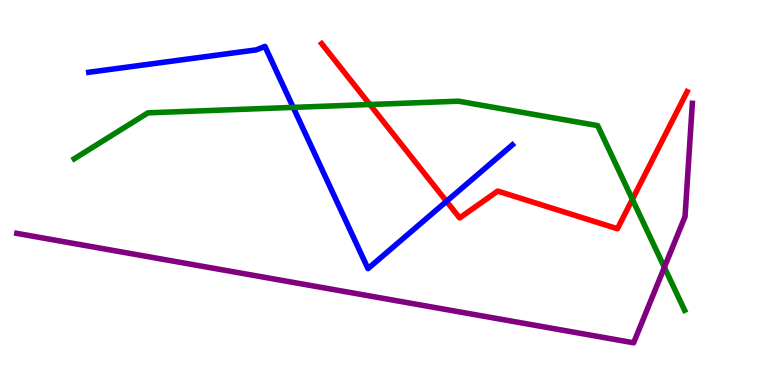[{'lines': ['blue', 'red'], 'intersections': [{'x': 5.76, 'y': 4.77}]}, {'lines': ['green', 'red'], 'intersections': [{'x': 4.77, 'y': 7.29}, {'x': 8.16, 'y': 4.82}]}, {'lines': ['purple', 'red'], 'intersections': []}, {'lines': ['blue', 'green'], 'intersections': [{'x': 3.78, 'y': 7.21}]}, {'lines': ['blue', 'purple'], 'intersections': []}, {'lines': ['green', 'purple'], 'intersections': [{'x': 8.57, 'y': 3.06}]}]